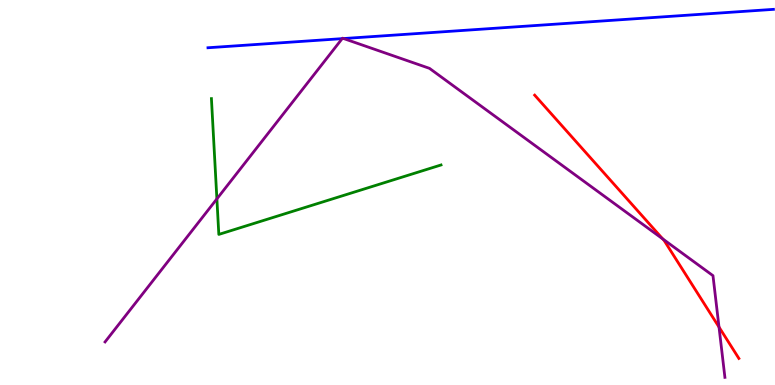[{'lines': ['blue', 'red'], 'intersections': []}, {'lines': ['green', 'red'], 'intersections': []}, {'lines': ['purple', 'red'], 'intersections': [{'x': 8.55, 'y': 3.79}, {'x': 9.28, 'y': 1.5}]}, {'lines': ['blue', 'green'], 'intersections': []}, {'lines': ['blue', 'purple'], 'intersections': [{'x': 4.42, 'y': 9.0}, {'x': 4.43, 'y': 9.0}]}, {'lines': ['green', 'purple'], 'intersections': [{'x': 2.8, 'y': 4.83}]}]